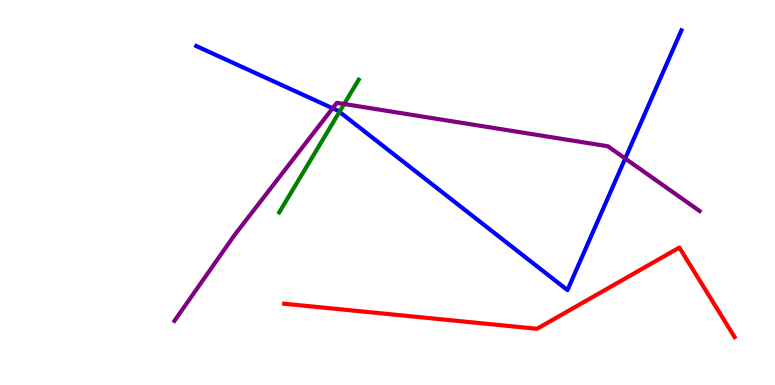[{'lines': ['blue', 'red'], 'intersections': []}, {'lines': ['green', 'red'], 'intersections': []}, {'lines': ['purple', 'red'], 'intersections': []}, {'lines': ['blue', 'green'], 'intersections': [{'x': 4.38, 'y': 7.1}]}, {'lines': ['blue', 'purple'], 'intersections': [{'x': 4.29, 'y': 7.19}, {'x': 8.07, 'y': 5.88}]}, {'lines': ['green', 'purple'], 'intersections': [{'x': 4.44, 'y': 7.3}]}]